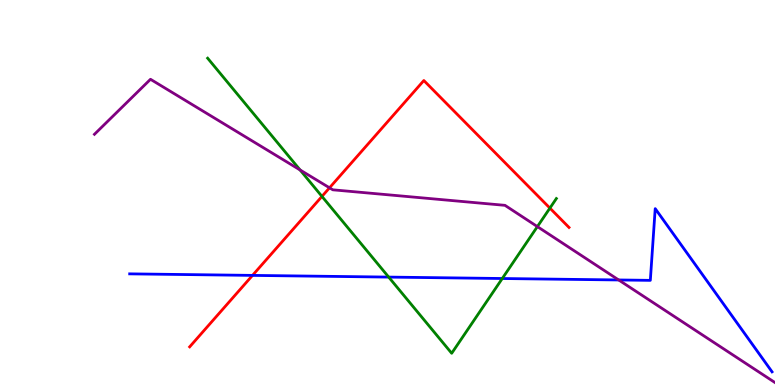[{'lines': ['blue', 'red'], 'intersections': [{'x': 3.26, 'y': 2.85}]}, {'lines': ['green', 'red'], 'intersections': [{'x': 4.15, 'y': 4.9}, {'x': 7.1, 'y': 4.59}]}, {'lines': ['purple', 'red'], 'intersections': [{'x': 4.25, 'y': 5.12}]}, {'lines': ['blue', 'green'], 'intersections': [{'x': 5.02, 'y': 2.8}, {'x': 6.48, 'y': 2.77}]}, {'lines': ['blue', 'purple'], 'intersections': [{'x': 7.98, 'y': 2.73}]}, {'lines': ['green', 'purple'], 'intersections': [{'x': 3.87, 'y': 5.59}, {'x': 6.93, 'y': 4.11}]}]